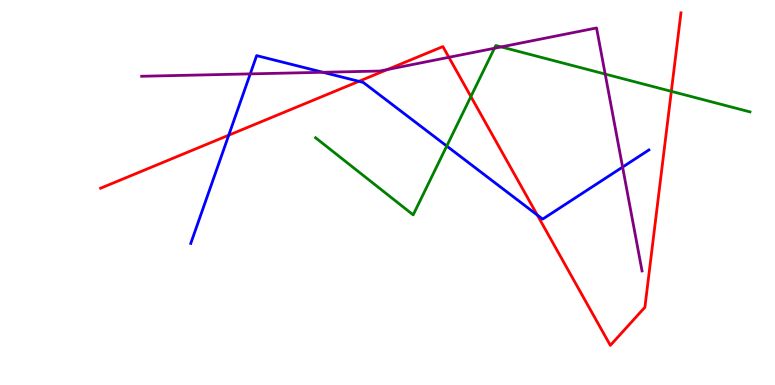[{'lines': ['blue', 'red'], 'intersections': [{'x': 2.95, 'y': 6.49}, {'x': 4.63, 'y': 7.89}, {'x': 6.93, 'y': 4.42}]}, {'lines': ['green', 'red'], 'intersections': [{'x': 6.08, 'y': 7.49}, {'x': 8.66, 'y': 7.63}]}, {'lines': ['purple', 'red'], 'intersections': [{'x': 5.0, 'y': 8.19}, {'x': 5.79, 'y': 8.51}]}, {'lines': ['blue', 'green'], 'intersections': [{'x': 5.76, 'y': 6.21}]}, {'lines': ['blue', 'purple'], 'intersections': [{'x': 3.23, 'y': 8.08}, {'x': 4.17, 'y': 8.12}, {'x': 8.03, 'y': 5.66}]}, {'lines': ['green', 'purple'], 'intersections': [{'x': 6.38, 'y': 8.75}, {'x': 6.47, 'y': 8.78}, {'x': 7.81, 'y': 8.08}]}]